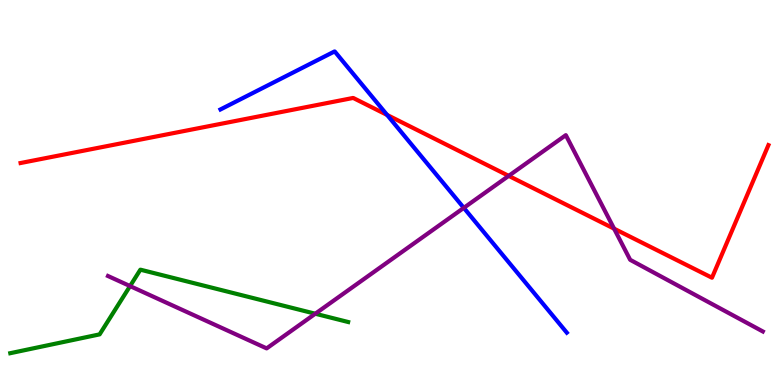[{'lines': ['blue', 'red'], 'intersections': [{'x': 5.0, 'y': 7.01}]}, {'lines': ['green', 'red'], 'intersections': []}, {'lines': ['purple', 'red'], 'intersections': [{'x': 6.56, 'y': 5.43}, {'x': 7.92, 'y': 4.06}]}, {'lines': ['blue', 'green'], 'intersections': []}, {'lines': ['blue', 'purple'], 'intersections': [{'x': 5.98, 'y': 4.6}]}, {'lines': ['green', 'purple'], 'intersections': [{'x': 1.68, 'y': 2.57}, {'x': 4.07, 'y': 1.85}]}]